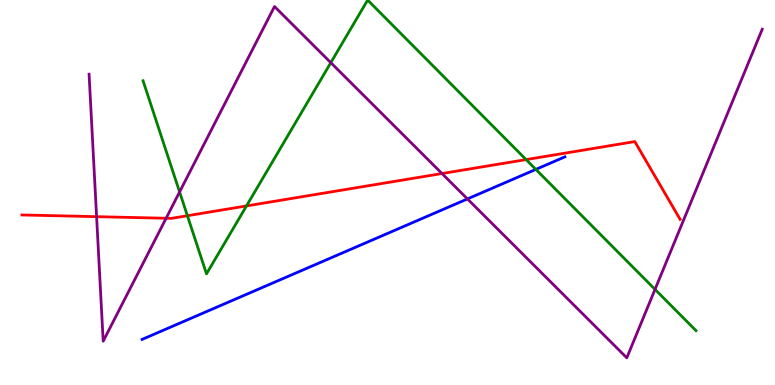[{'lines': ['blue', 'red'], 'intersections': []}, {'lines': ['green', 'red'], 'intersections': [{'x': 2.42, 'y': 4.4}, {'x': 3.18, 'y': 4.65}, {'x': 6.79, 'y': 5.85}]}, {'lines': ['purple', 'red'], 'intersections': [{'x': 1.25, 'y': 4.37}, {'x': 2.14, 'y': 4.33}, {'x': 5.7, 'y': 5.49}]}, {'lines': ['blue', 'green'], 'intersections': [{'x': 6.91, 'y': 5.6}]}, {'lines': ['blue', 'purple'], 'intersections': [{'x': 6.03, 'y': 4.83}]}, {'lines': ['green', 'purple'], 'intersections': [{'x': 2.32, 'y': 5.01}, {'x': 4.27, 'y': 8.37}, {'x': 8.45, 'y': 2.48}]}]